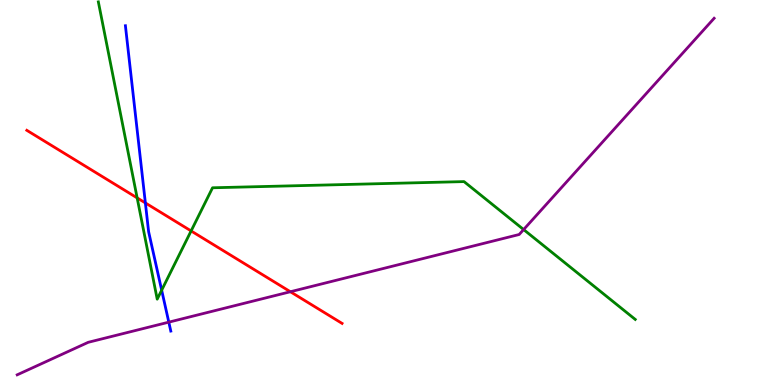[{'lines': ['blue', 'red'], 'intersections': [{'x': 1.88, 'y': 4.73}]}, {'lines': ['green', 'red'], 'intersections': [{'x': 1.77, 'y': 4.86}, {'x': 2.47, 'y': 4.0}]}, {'lines': ['purple', 'red'], 'intersections': [{'x': 3.75, 'y': 2.42}]}, {'lines': ['blue', 'green'], 'intersections': [{'x': 2.09, 'y': 2.46}]}, {'lines': ['blue', 'purple'], 'intersections': [{'x': 2.18, 'y': 1.63}]}, {'lines': ['green', 'purple'], 'intersections': [{'x': 6.76, 'y': 4.04}]}]